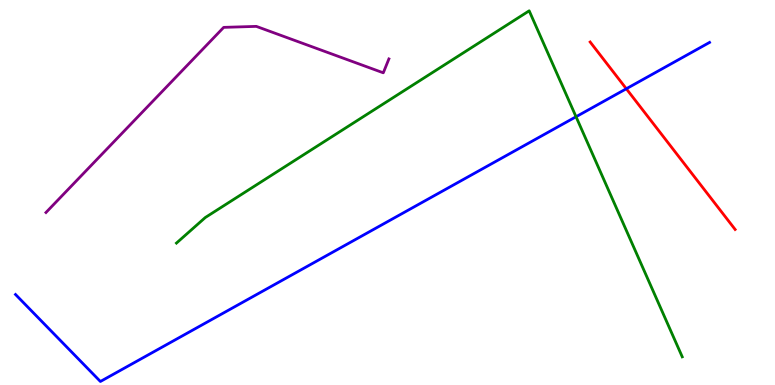[{'lines': ['blue', 'red'], 'intersections': [{'x': 8.08, 'y': 7.69}]}, {'lines': ['green', 'red'], 'intersections': []}, {'lines': ['purple', 'red'], 'intersections': []}, {'lines': ['blue', 'green'], 'intersections': [{'x': 7.43, 'y': 6.97}]}, {'lines': ['blue', 'purple'], 'intersections': []}, {'lines': ['green', 'purple'], 'intersections': []}]